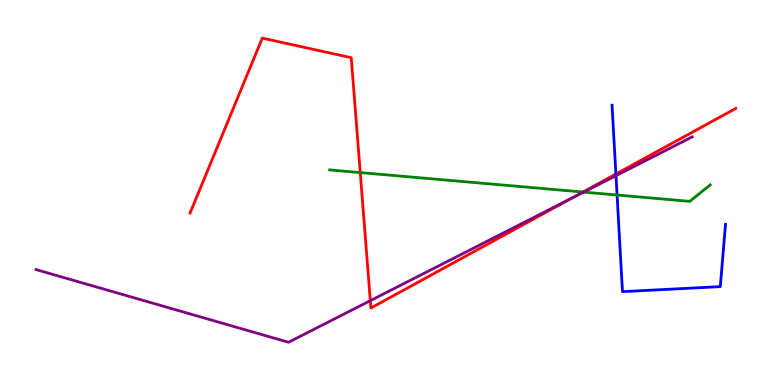[{'lines': ['blue', 'red'], 'intersections': [{'x': 7.95, 'y': 5.48}]}, {'lines': ['green', 'red'], 'intersections': [{'x': 4.65, 'y': 5.52}, {'x': 7.52, 'y': 5.01}]}, {'lines': ['purple', 'red'], 'intersections': [{'x': 4.78, 'y': 2.19}, {'x': 7.37, 'y': 4.85}]}, {'lines': ['blue', 'green'], 'intersections': [{'x': 7.96, 'y': 4.93}]}, {'lines': ['blue', 'purple'], 'intersections': [{'x': 7.95, 'y': 5.44}]}, {'lines': ['green', 'purple'], 'intersections': [{'x': 7.53, 'y': 5.01}]}]